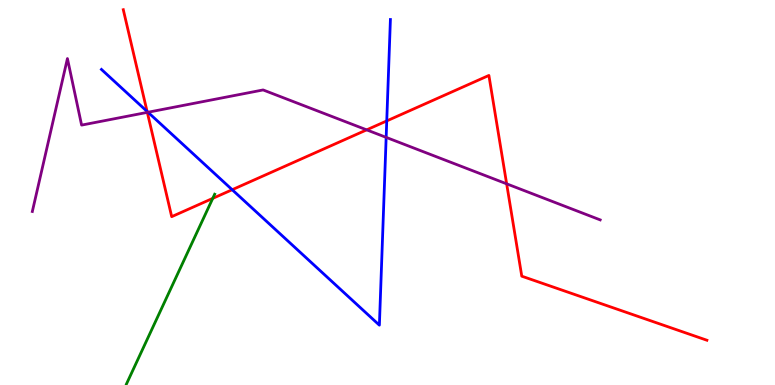[{'lines': ['blue', 'red'], 'intersections': [{'x': 1.9, 'y': 7.11}, {'x': 3.0, 'y': 5.07}, {'x': 4.99, 'y': 6.86}]}, {'lines': ['green', 'red'], 'intersections': [{'x': 2.75, 'y': 4.85}]}, {'lines': ['purple', 'red'], 'intersections': [{'x': 1.9, 'y': 7.08}, {'x': 4.73, 'y': 6.63}, {'x': 6.54, 'y': 5.23}]}, {'lines': ['blue', 'green'], 'intersections': []}, {'lines': ['blue', 'purple'], 'intersections': [{'x': 1.91, 'y': 7.08}, {'x': 4.98, 'y': 6.43}]}, {'lines': ['green', 'purple'], 'intersections': []}]